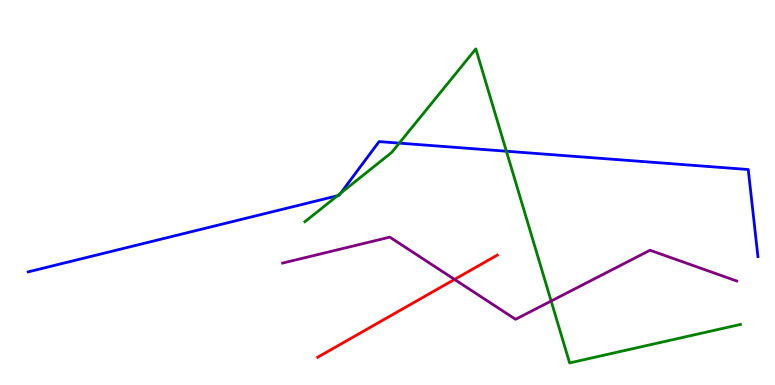[{'lines': ['blue', 'red'], 'intersections': []}, {'lines': ['green', 'red'], 'intersections': []}, {'lines': ['purple', 'red'], 'intersections': [{'x': 5.86, 'y': 2.74}]}, {'lines': ['blue', 'green'], 'intersections': [{'x': 4.35, 'y': 4.92}, {'x': 4.4, 'y': 4.98}, {'x': 5.15, 'y': 6.28}, {'x': 6.53, 'y': 6.07}]}, {'lines': ['blue', 'purple'], 'intersections': []}, {'lines': ['green', 'purple'], 'intersections': [{'x': 7.11, 'y': 2.18}]}]